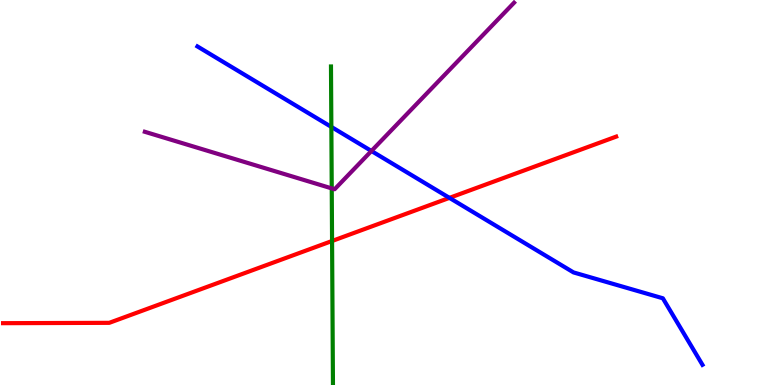[{'lines': ['blue', 'red'], 'intersections': [{'x': 5.8, 'y': 4.86}]}, {'lines': ['green', 'red'], 'intersections': [{'x': 4.28, 'y': 3.74}]}, {'lines': ['purple', 'red'], 'intersections': []}, {'lines': ['blue', 'green'], 'intersections': [{'x': 4.28, 'y': 6.7}]}, {'lines': ['blue', 'purple'], 'intersections': [{'x': 4.79, 'y': 6.08}]}, {'lines': ['green', 'purple'], 'intersections': [{'x': 4.28, 'y': 5.11}]}]